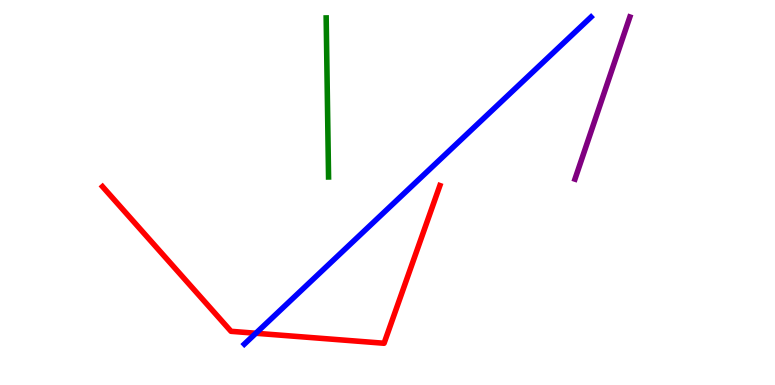[{'lines': ['blue', 'red'], 'intersections': [{'x': 3.3, 'y': 1.34}]}, {'lines': ['green', 'red'], 'intersections': []}, {'lines': ['purple', 'red'], 'intersections': []}, {'lines': ['blue', 'green'], 'intersections': []}, {'lines': ['blue', 'purple'], 'intersections': []}, {'lines': ['green', 'purple'], 'intersections': []}]